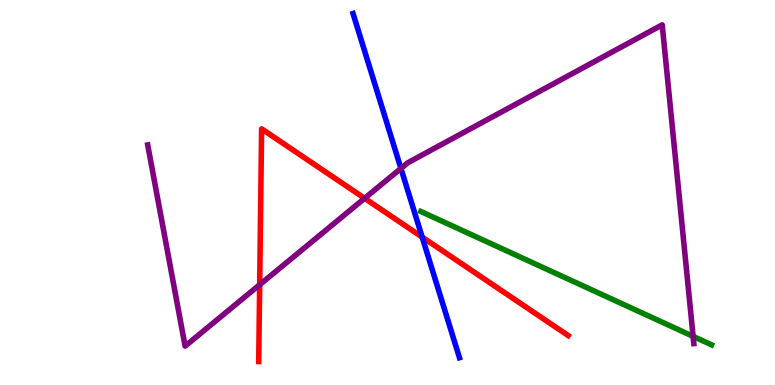[{'lines': ['blue', 'red'], 'intersections': [{'x': 5.45, 'y': 3.84}]}, {'lines': ['green', 'red'], 'intersections': []}, {'lines': ['purple', 'red'], 'intersections': [{'x': 3.35, 'y': 2.6}, {'x': 4.7, 'y': 4.85}]}, {'lines': ['blue', 'green'], 'intersections': []}, {'lines': ['blue', 'purple'], 'intersections': [{'x': 5.17, 'y': 5.63}]}, {'lines': ['green', 'purple'], 'intersections': [{'x': 8.94, 'y': 1.26}]}]